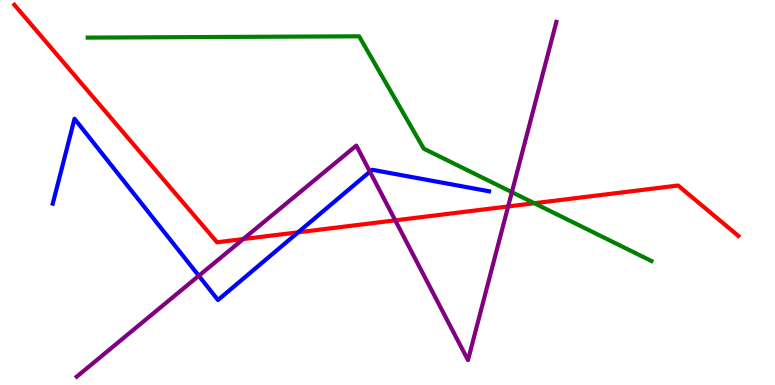[{'lines': ['blue', 'red'], 'intersections': [{'x': 3.85, 'y': 3.97}]}, {'lines': ['green', 'red'], 'intersections': [{'x': 6.89, 'y': 4.72}]}, {'lines': ['purple', 'red'], 'intersections': [{'x': 3.14, 'y': 3.79}, {'x': 5.1, 'y': 4.28}, {'x': 6.56, 'y': 4.64}]}, {'lines': ['blue', 'green'], 'intersections': []}, {'lines': ['blue', 'purple'], 'intersections': [{'x': 2.57, 'y': 2.84}, {'x': 4.77, 'y': 5.54}]}, {'lines': ['green', 'purple'], 'intersections': [{'x': 6.6, 'y': 5.01}]}]